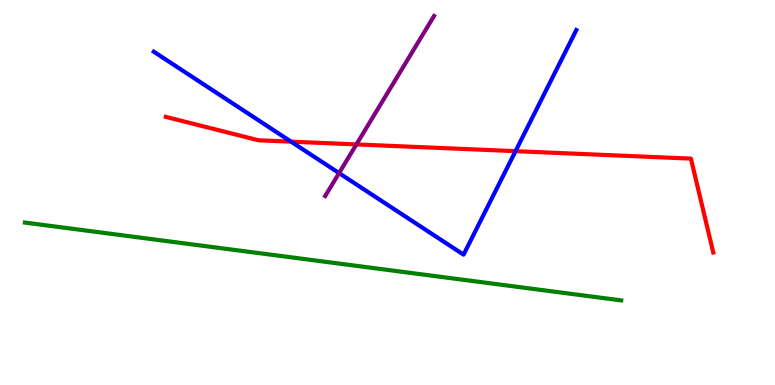[{'lines': ['blue', 'red'], 'intersections': [{'x': 3.76, 'y': 6.32}, {'x': 6.65, 'y': 6.07}]}, {'lines': ['green', 'red'], 'intersections': []}, {'lines': ['purple', 'red'], 'intersections': [{'x': 4.6, 'y': 6.25}]}, {'lines': ['blue', 'green'], 'intersections': []}, {'lines': ['blue', 'purple'], 'intersections': [{'x': 4.38, 'y': 5.5}]}, {'lines': ['green', 'purple'], 'intersections': []}]